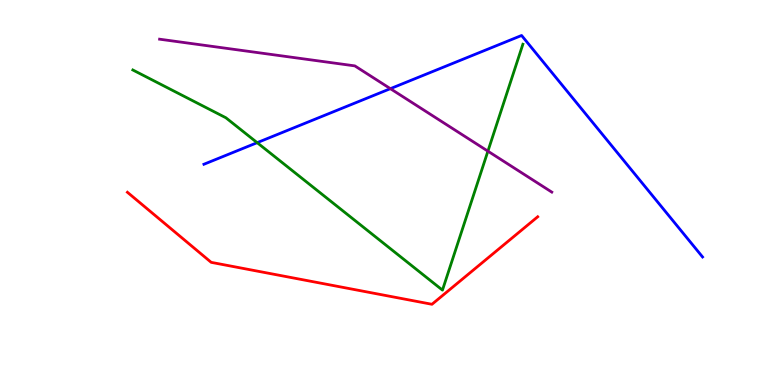[{'lines': ['blue', 'red'], 'intersections': []}, {'lines': ['green', 'red'], 'intersections': []}, {'lines': ['purple', 'red'], 'intersections': []}, {'lines': ['blue', 'green'], 'intersections': [{'x': 3.32, 'y': 6.29}]}, {'lines': ['blue', 'purple'], 'intersections': [{'x': 5.04, 'y': 7.7}]}, {'lines': ['green', 'purple'], 'intersections': [{'x': 6.3, 'y': 6.07}]}]